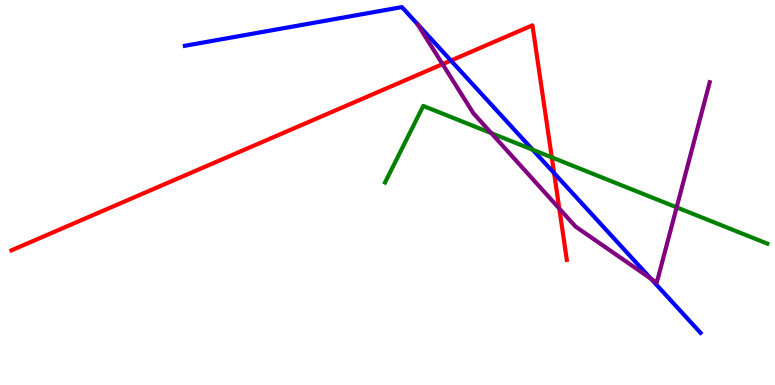[{'lines': ['blue', 'red'], 'intersections': [{'x': 5.82, 'y': 8.43}, {'x': 7.15, 'y': 5.5}]}, {'lines': ['green', 'red'], 'intersections': [{'x': 7.12, 'y': 5.91}]}, {'lines': ['purple', 'red'], 'intersections': [{'x': 5.71, 'y': 8.33}, {'x': 7.22, 'y': 4.58}]}, {'lines': ['blue', 'green'], 'intersections': [{'x': 6.87, 'y': 6.11}]}, {'lines': ['blue', 'purple'], 'intersections': [{'x': 8.4, 'y': 2.76}]}, {'lines': ['green', 'purple'], 'intersections': [{'x': 6.34, 'y': 6.54}, {'x': 8.73, 'y': 4.61}]}]